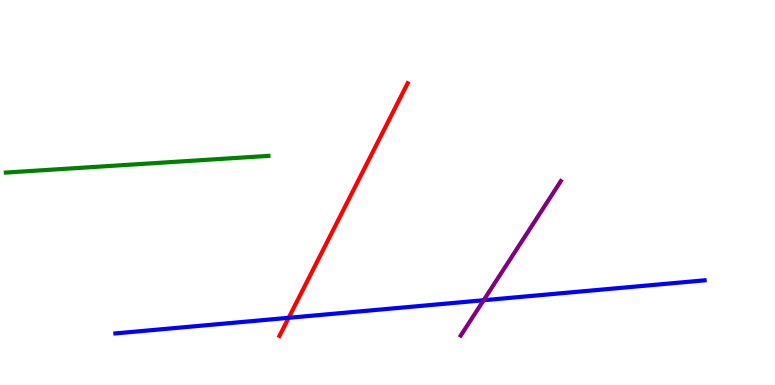[{'lines': ['blue', 'red'], 'intersections': [{'x': 3.72, 'y': 1.75}]}, {'lines': ['green', 'red'], 'intersections': []}, {'lines': ['purple', 'red'], 'intersections': []}, {'lines': ['blue', 'green'], 'intersections': []}, {'lines': ['blue', 'purple'], 'intersections': [{'x': 6.24, 'y': 2.2}]}, {'lines': ['green', 'purple'], 'intersections': []}]